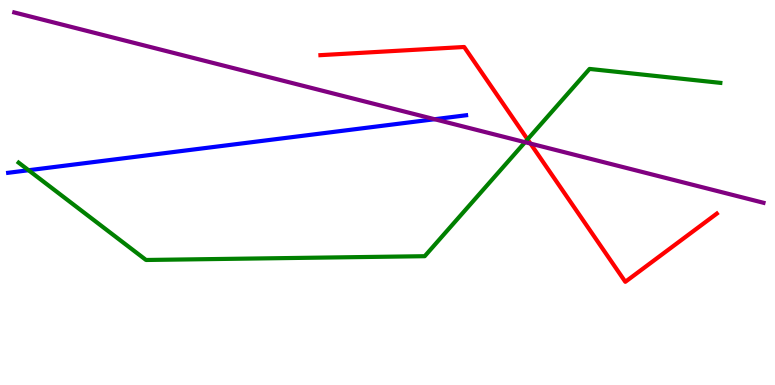[{'lines': ['blue', 'red'], 'intersections': []}, {'lines': ['green', 'red'], 'intersections': [{'x': 6.81, 'y': 6.38}]}, {'lines': ['purple', 'red'], 'intersections': [{'x': 6.84, 'y': 6.27}]}, {'lines': ['blue', 'green'], 'intersections': [{'x': 0.369, 'y': 5.58}]}, {'lines': ['blue', 'purple'], 'intersections': [{'x': 5.61, 'y': 6.9}]}, {'lines': ['green', 'purple'], 'intersections': [{'x': 6.77, 'y': 6.31}]}]